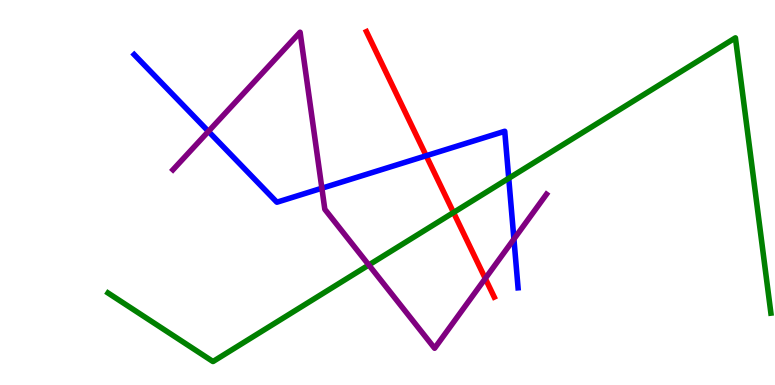[{'lines': ['blue', 'red'], 'intersections': [{'x': 5.5, 'y': 5.95}]}, {'lines': ['green', 'red'], 'intersections': [{'x': 5.85, 'y': 4.48}]}, {'lines': ['purple', 'red'], 'intersections': [{'x': 6.26, 'y': 2.77}]}, {'lines': ['blue', 'green'], 'intersections': [{'x': 6.56, 'y': 5.37}]}, {'lines': ['blue', 'purple'], 'intersections': [{'x': 2.69, 'y': 6.59}, {'x': 4.15, 'y': 5.11}, {'x': 6.63, 'y': 3.79}]}, {'lines': ['green', 'purple'], 'intersections': [{'x': 4.76, 'y': 3.12}]}]